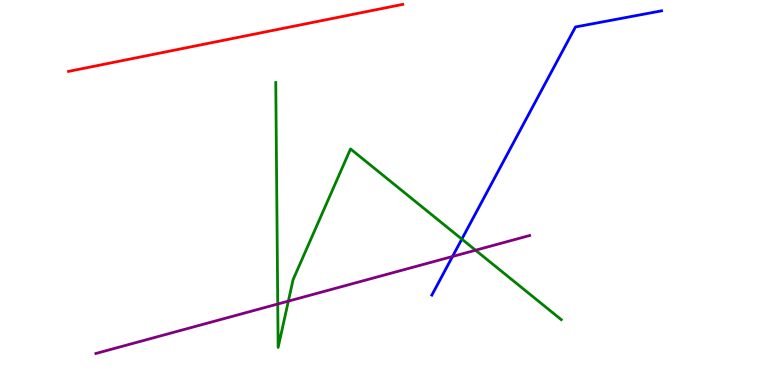[{'lines': ['blue', 'red'], 'intersections': []}, {'lines': ['green', 'red'], 'intersections': []}, {'lines': ['purple', 'red'], 'intersections': []}, {'lines': ['blue', 'green'], 'intersections': [{'x': 5.96, 'y': 3.79}]}, {'lines': ['blue', 'purple'], 'intersections': [{'x': 5.84, 'y': 3.34}]}, {'lines': ['green', 'purple'], 'intersections': [{'x': 3.58, 'y': 2.1}, {'x': 3.72, 'y': 2.18}, {'x': 6.14, 'y': 3.5}]}]